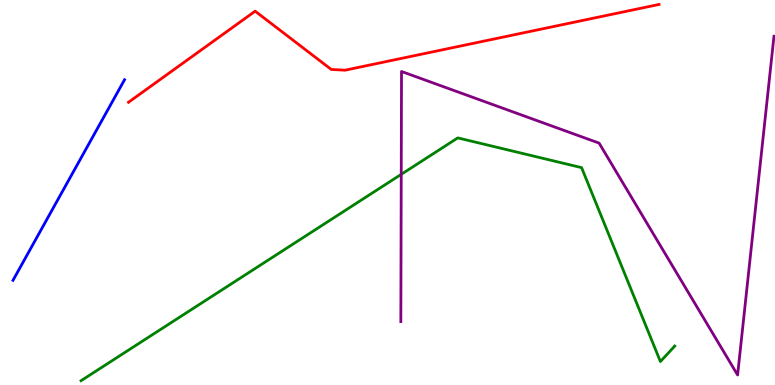[{'lines': ['blue', 'red'], 'intersections': []}, {'lines': ['green', 'red'], 'intersections': []}, {'lines': ['purple', 'red'], 'intersections': []}, {'lines': ['blue', 'green'], 'intersections': []}, {'lines': ['blue', 'purple'], 'intersections': []}, {'lines': ['green', 'purple'], 'intersections': [{'x': 5.18, 'y': 5.47}]}]